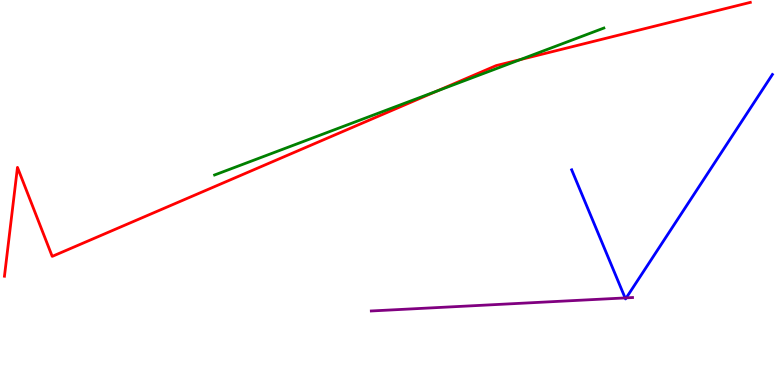[{'lines': ['blue', 'red'], 'intersections': []}, {'lines': ['green', 'red'], 'intersections': [{'x': 5.64, 'y': 7.63}, {'x': 6.71, 'y': 8.45}]}, {'lines': ['purple', 'red'], 'intersections': []}, {'lines': ['blue', 'green'], 'intersections': []}, {'lines': ['blue', 'purple'], 'intersections': [{'x': 8.07, 'y': 2.26}, {'x': 8.08, 'y': 2.26}]}, {'lines': ['green', 'purple'], 'intersections': []}]